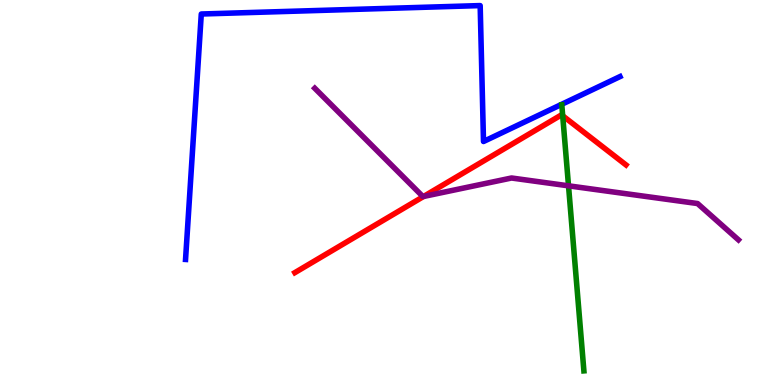[{'lines': ['blue', 'red'], 'intersections': []}, {'lines': ['green', 'red'], 'intersections': [{'x': 7.26, 'y': 6.99}]}, {'lines': ['purple', 'red'], 'intersections': [{'x': 5.47, 'y': 4.9}]}, {'lines': ['blue', 'green'], 'intersections': []}, {'lines': ['blue', 'purple'], 'intersections': []}, {'lines': ['green', 'purple'], 'intersections': [{'x': 7.34, 'y': 5.17}]}]